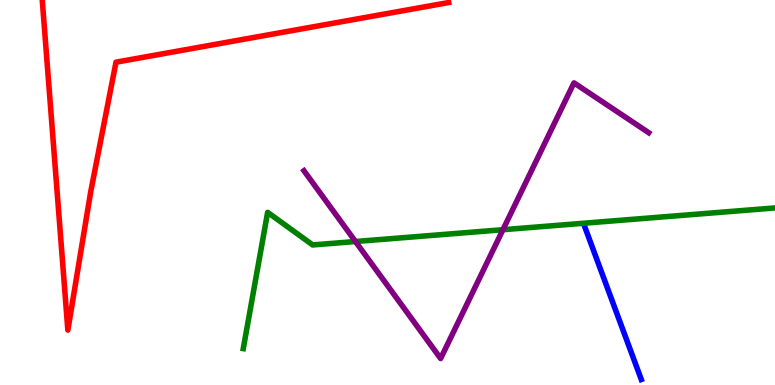[{'lines': ['blue', 'red'], 'intersections': []}, {'lines': ['green', 'red'], 'intersections': []}, {'lines': ['purple', 'red'], 'intersections': []}, {'lines': ['blue', 'green'], 'intersections': []}, {'lines': ['blue', 'purple'], 'intersections': []}, {'lines': ['green', 'purple'], 'intersections': [{'x': 4.59, 'y': 3.73}, {'x': 6.49, 'y': 4.03}]}]